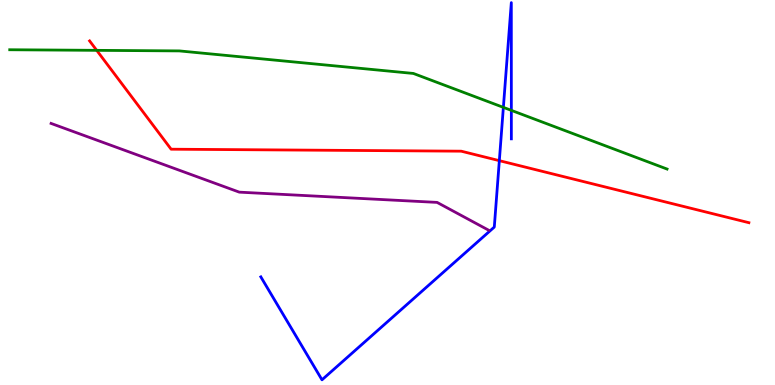[{'lines': ['blue', 'red'], 'intersections': [{'x': 6.44, 'y': 5.83}]}, {'lines': ['green', 'red'], 'intersections': [{'x': 1.25, 'y': 8.69}]}, {'lines': ['purple', 'red'], 'intersections': []}, {'lines': ['blue', 'green'], 'intersections': [{'x': 6.5, 'y': 7.21}, {'x': 6.6, 'y': 7.13}]}, {'lines': ['blue', 'purple'], 'intersections': []}, {'lines': ['green', 'purple'], 'intersections': []}]